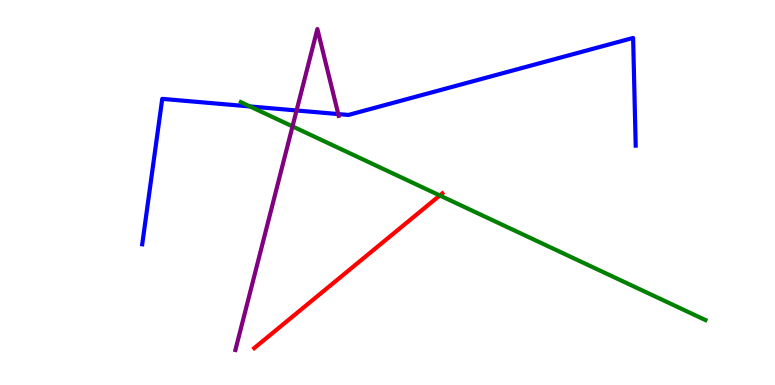[{'lines': ['blue', 'red'], 'intersections': []}, {'lines': ['green', 'red'], 'intersections': [{'x': 5.67, 'y': 4.92}]}, {'lines': ['purple', 'red'], 'intersections': []}, {'lines': ['blue', 'green'], 'intersections': [{'x': 3.23, 'y': 7.24}]}, {'lines': ['blue', 'purple'], 'intersections': [{'x': 3.83, 'y': 7.13}, {'x': 4.36, 'y': 7.04}]}, {'lines': ['green', 'purple'], 'intersections': [{'x': 3.77, 'y': 6.72}]}]